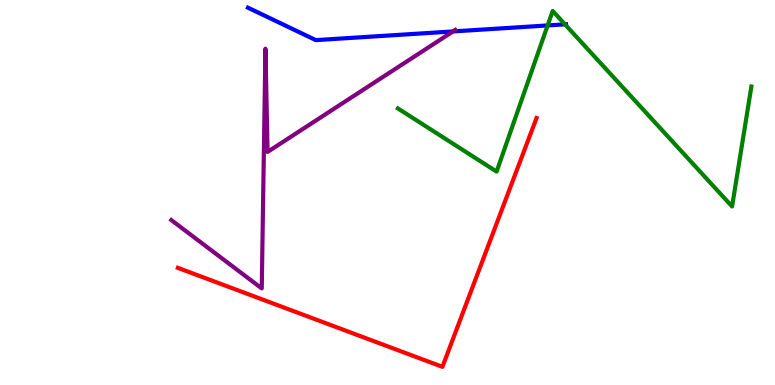[{'lines': ['blue', 'red'], 'intersections': []}, {'lines': ['green', 'red'], 'intersections': []}, {'lines': ['purple', 'red'], 'intersections': []}, {'lines': ['blue', 'green'], 'intersections': [{'x': 7.07, 'y': 9.34}, {'x': 7.29, 'y': 9.37}]}, {'lines': ['blue', 'purple'], 'intersections': [{'x': 5.85, 'y': 9.18}]}, {'lines': ['green', 'purple'], 'intersections': []}]